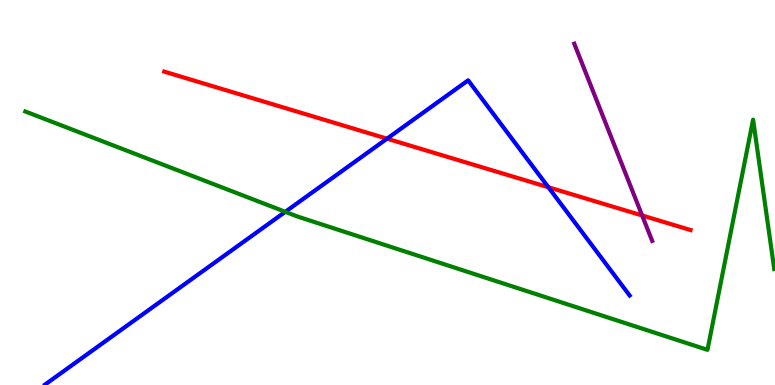[{'lines': ['blue', 'red'], 'intersections': [{'x': 4.99, 'y': 6.4}, {'x': 7.08, 'y': 5.14}]}, {'lines': ['green', 'red'], 'intersections': []}, {'lines': ['purple', 'red'], 'intersections': [{'x': 8.29, 'y': 4.4}]}, {'lines': ['blue', 'green'], 'intersections': [{'x': 3.68, 'y': 4.5}]}, {'lines': ['blue', 'purple'], 'intersections': []}, {'lines': ['green', 'purple'], 'intersections': []}]